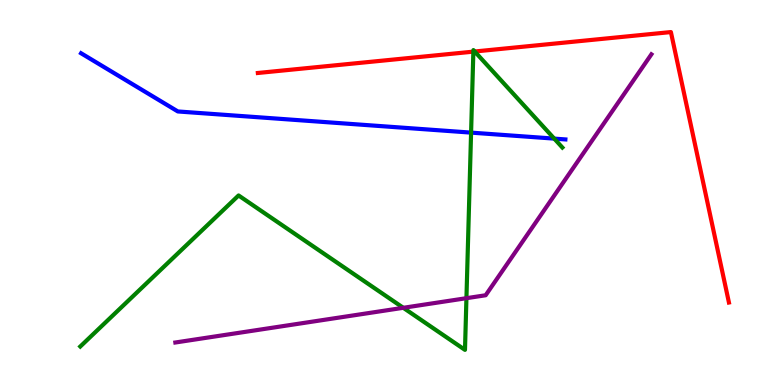[{'lines': ['blue', 'red'], 'intersections': []}, {'lines': ['green', 'red'], 'intersections': [{'x': 6.11, 'y': 8.66}, {'x': 6.13, 'y': 8.66}]}, {'lines': ['purple', 'red'], 'intersections': []}, {'lines': ['blue', 'green'], 'intersections': [{'x': 6.08, 'y': 6.56}, {'x': 7.15, 'y': 6.4}]}, {'lines': ['blue', 'purple'], 'intersections': []}, {'lines': ['green', 'purple'], 'intersections': [{'x': 5.2, 'y': 2.01}, {'x': 6.02, 'y': 2.25}]}]